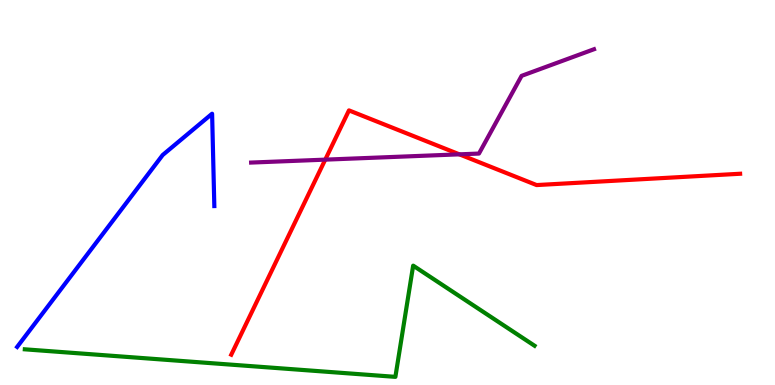[{'lines': ['blue', 'red'], 'intersections': []}, {'lines': ['green', 'red'], 'intersections': []}, {'lines': ['purple', 'red'], 'intersections': [{'x': 4.2, 'y': 5.85}, {'x': 5.93, 'y': 5.99}]}, {'lines': ['blue', 'green'], 'intersections': []}, {'lines': ['blue', 'purple'], 'intersections': []}, {'lines': ['green', 'purple'], 'intersections': []}]